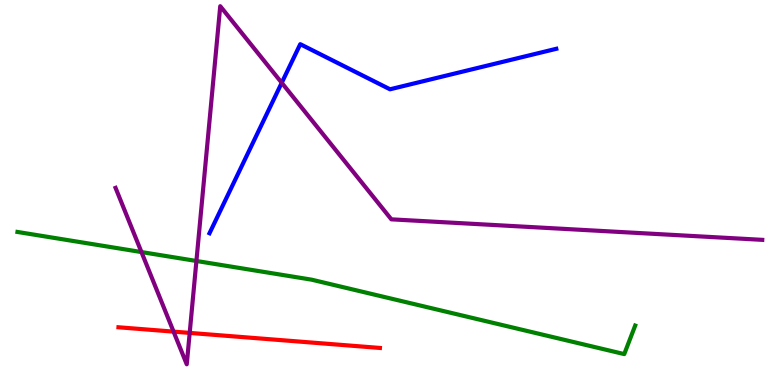[{'lines': ['blue', 'red'], 'intersections': []}, {'lines': ['green', 'red'], 'intersections': []}, {'lines': ['purple', 'red'], 'intersections': [{'x': 2.24, 'y': 1.39}, {'x': 2.45, 'y': 1.35}]}, {'lines': ['blue', 'green'], 'intersections': []}, {'lines': ['blue', 'purple'], 'intersections': [{'x': 3.64, 'y': 7.85}]}, {'lines': ['green', 'purple'], 'intersections': [{'x': 1.83, 'y': 3.45}, {'x': 2.53, 'y': 3.22}]}]